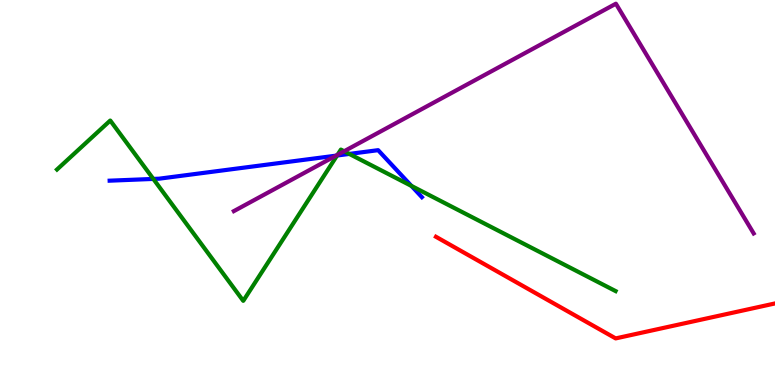[{'lines': ['blue', 'red'], 'intersections': []}, {'lines': ['green', 'red'], 'intersections': []}, {'lines': ['purple', 'red'], 'intersections': []}, {'lines': ['blue', 'green'], 'intersections': [{'x': 1.98, 'y': 5.35}, {'x': 4.35, 'y': 5.96}, {'x': 4.51, 'y': 6.0}, {'x': 5.31, 'y': 5.17}]}, {'lines': ['blue', 'purple'], 'intersections': [{'x': 4.34, 'y': 5.96}]}, {'lines': ['green', 'purple'], 'intersections': [{'x': 4.35, 'y': 5.98}, {'x': 4.44, 'y': 6.07}]}]